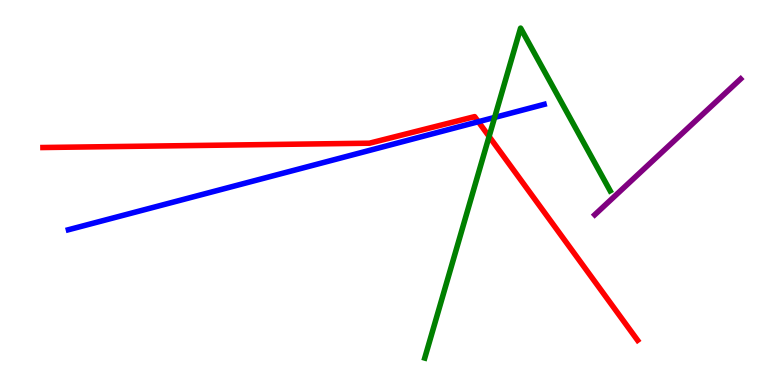[{'lines': ['blue', 'red'], 'intersections': [{'x': 6.17, 'y': 6.84}]}, {'lines': ['green', 'red'], 'intersections': [{'x': 6.31, 'y': 6.46}]}, {'lines': ['purple', 'red'], 'intersections': []}, {'lines': ['blue', 'green'], 'intersections': [{'x': 6.38, 'y': 6.95}]}, {'lines': ['blue', 'purple'], 'intersections': []}, {'lines': ['green', 'purple'], 'intersections': []}]